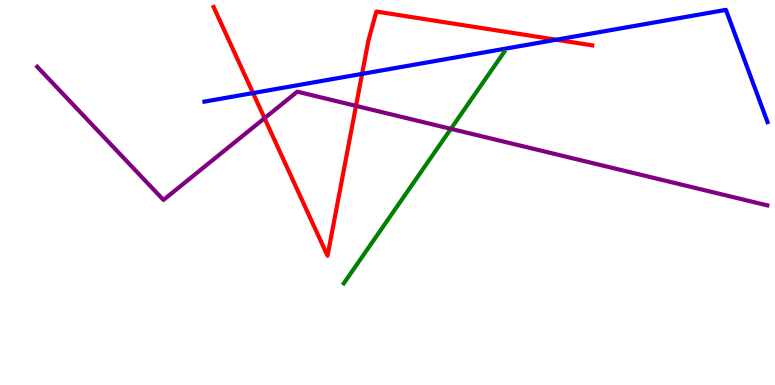[{'lines': ['blue', 'red'], 'intersections': [{'x': 3.26, 'y': 7.58}, {'x': 4.67, 'y': 8.08}, {'x': 7.18, 'y': 8.97}]}, {'lines': ['green', 'red'], 'intersections': []}, {'lines': ['purple', 'red'], 'intersections': [{'x': 3.41, 'y': 6.93}, {'x': 4.59, 'y': 7.25}]}, {'lines': ['blue', 'green'], 'intersections': []}, {'lines': ['blue', 'purple'], 'intersections': []}, {'lines': ['green', 'purple'], 'intersections': [{'x': 5.82, 'y': 6.65}]}]